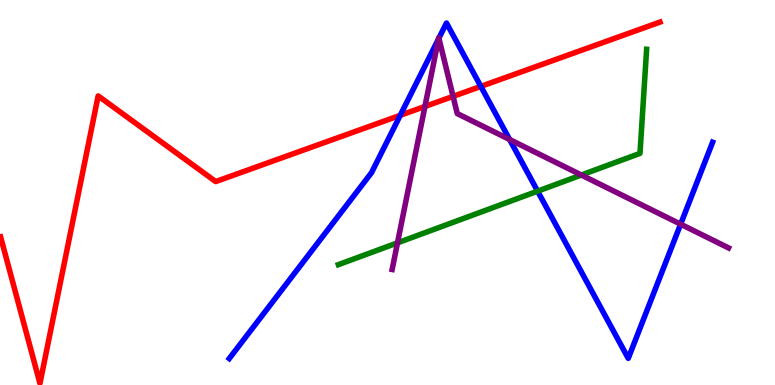[{'lines': ['blue', 'red'], 'intersections': [{'x': 5.16, 'y': 7.0}, {'x': 6.2, 'y': 7.76}]}, {'lines': ['green', 'red'], 'intersections': []}, {'lines': ['purple', 'red'], 'intersections': [{'x': 5.48, 'y': 7.23}, {'x': 5.85, 'y': 7.5}]}, {'lines': ['blue', 'green'], 'intersections': [{'x': 6.94, 'y': 5.04}]}, {'lines': ['blue', 'purple'], 'intersections': [{'x': 5.66, 'y': 8.99}, {'x': 5.66, 'y': 9.01}, {'x': 6.58, 'y': 6.38}, {'x': 8.78, 'y': 4.18}]}, {'lines': ['green', 'purple'], 'intersections': [{'x': 5.13, 'y': 3.69}, {'x': 7.5, 'y': 5.45}]}]